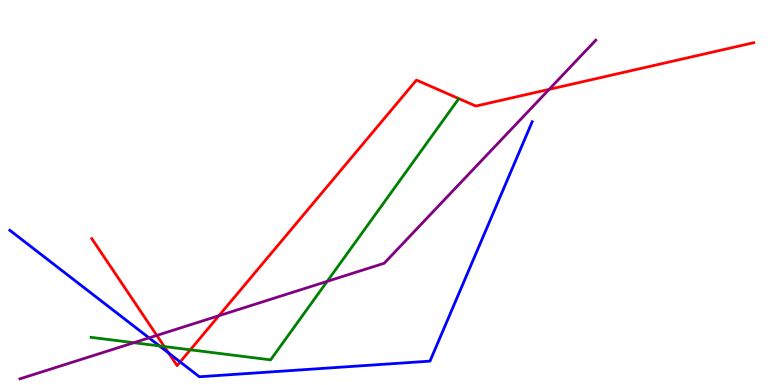[{'lines': ['blue', 'red'], 'intersections': [{'x': 2.18, 'y': 0.831}, {'x': 2.32, 'y': 0.599}]}, {'lines': ['green', 'red'], 'intersections': [{'x': 2.12, 'y': 0.999}, {'x': 2.46, 'y': 0.914}]}, {'lines': ['purple', 'red'], 'intersections': [{'x': 2.02, 'y': 1.29}, {'x': 2.82, 'y': 1.8}, {'x': 7.09, 'y': 7.68}]}, {'lines': ['blue', 'green'], 'intersections': [{'x': 2.06, 'y': 1.01}]}, {'lines': ['blue', 'purple'], 'intersections': [{'x': 1.92, 'y': 1.22}]}, {'lines': ['green', 'purple'], 'intersections': [{'x': 1.73, 'y': 1.1}, {'x': 4.22, 'y': 2.69}]}]